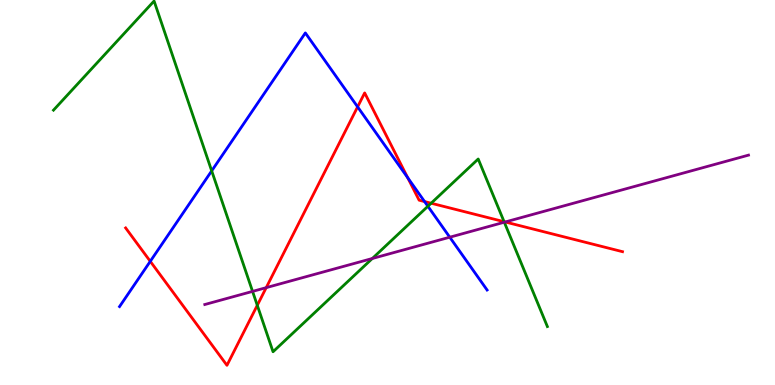[{'lines': ['blue', 'red'], 'intersections': [{'x': 1.94, 'y': 3.21}, {'x': 4.61, 'y': 7.22}, {'x': 5.26, 'y': 5.38}, {'x': 5.48, 'y': 4.76}]}, {'lines': ['green', 'red'], 'intersections': [{'x': 3.32, 'y': 2.07}, {'x': 5.56, 'y': 4.72}, {'x': 6.5, 'y': 4.24}]}, {'lines': ['purple', 'red'], 'intersections': [{'x': 3.44, 'y': 2.53}, {'x': 6.52, 'y': 4.23}]}, {'lines': ['blue', 'green'], 'intersections': [{'x': 2.73, 'y': 5.56}, {'x': 5.52, 'y': 4.64}]}, {'lines': ['blue', 'purple'], 'intersections': [{'x': 5.8, 'y': 3.84}]}, {'lines': ['green', 'purple'], 'intersections': [{'x': 3.26, 'y': 2.43}, {'x': 4.8, 'y': 3.29}, {'x': 6.51, 'y': 4.23}]}]